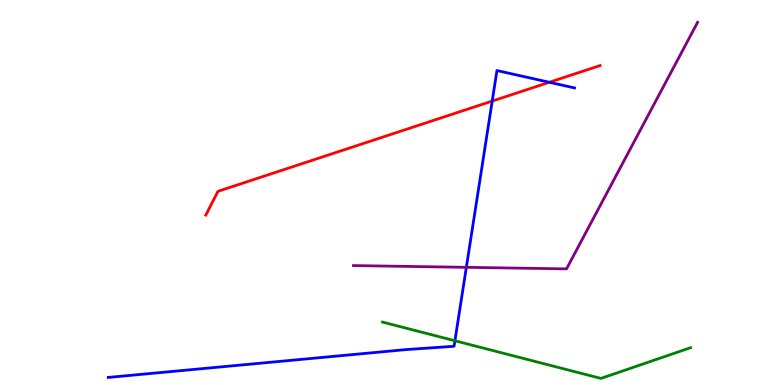[{'lines': ['blue', 'red'], 'intersections': [{'x': 6.35, 'y': 7.37}, {'x': 7.09, 'y': 7.86}]}, {'lines': ['green', 'red'], 'intersections': []}, {'lines': ['purple', 'red'], 'intersections': []}, {'lines': ['blue', 'green'], 'intersections': [{'x': 5.87, 'y': 1.15}]}, {'lines': ['blue', 'purple'], 'intersections': [{'x': 6.02, 'y': 3.06}]}, {'lines': ['green', 'purple'], 'intersections': []}]